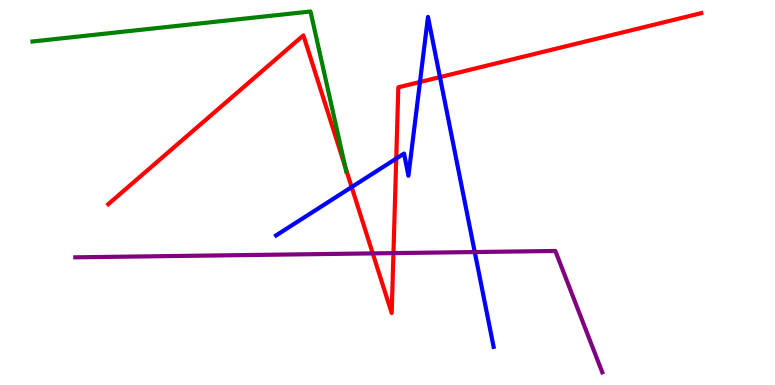[{'lines': ['blue', 'red'], 'intersections': [{'x': 4.54, 'y': 5.14}, {'x': 5.11, 'y': 5.88}, {'x': 5.42, 'y': 7.87}, {'x': 5.68, 'y': 8.0}]}, {'lines': ['green', 'red'], 'intersections': [{'x': 4.45, 'y': 5.67}]}, {'lines': ['purple', 'red'], 'intersections': [{'x': 4.81, 'y': 3.42}, {'x': 5.08, 'y': 3.43}]}, {'lines': ['blue', 'green'], 'intersections': []}, {'lines': ['blue', 'purple'], 'intersections': [{'x': 6.13, 'y': 3.45}]}, {'lines': ['green', 'purple'], 'intersections': []}]